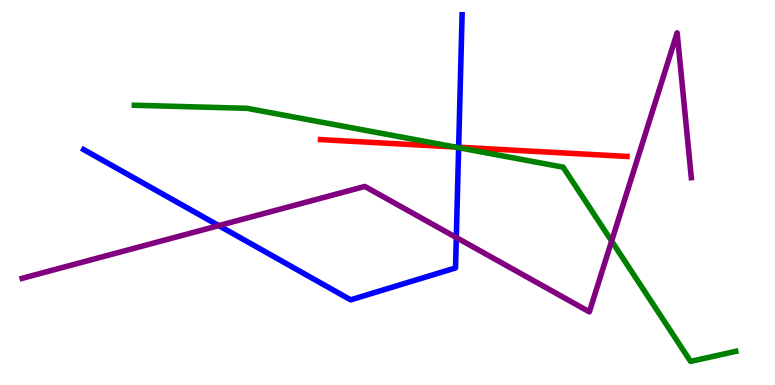[{'lines': ['blue', 'red'], 'intersections': [{'x': 5.92, 'y': 6.18}]}, {'lines': ['green', 'red'], 'intersections': [{'x': 5.87, 'y': 6.18}]}, {'lines': ['purple', 'red'], 'intersections': []}, {'lines': ['blue', 'green'], 'intersections': [{'x': 5.92, 'y': 6.16}]}, {'lines': ['blue', 'purple'], 'intersections': [{'x': 2.82, 'y': 4.14}, {'x': 5.89, 'y': 3.83}]}, {'lines': ['green', 'purple'], 'intersections': [{'x': 7.89, 'y': 3.74}]}]